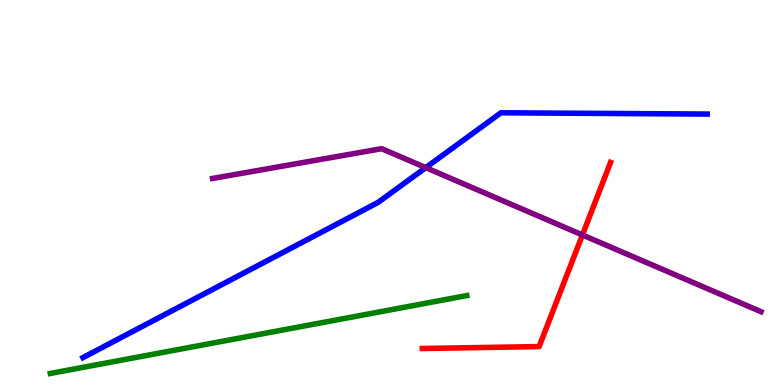[{'lines': ['blue', 'red'], 'intersections': []}, {'lines': ['green', 'red'], 'intersections': []}, {'lines': ['purple', 'red'], 'intersections': [{'x': 7.52, 'y': 3.9}]}, {'lines': ['blue', 'green'], 'intersections': []}, {'lines': ['blue', 'purple'], 'intersections': [{'x': 5.49, 'y': 5.65}]}, {'lines': ['green', 'purple'], 'intersections': []}]